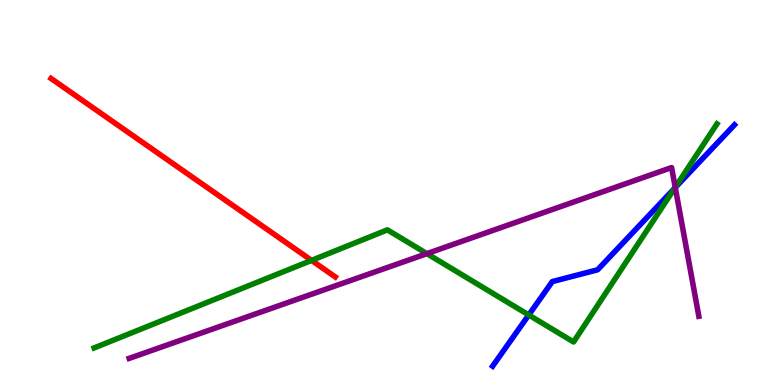[{'lines': ['blue', 'red'], 'intersections': []}, {'lines': ['green', 'red'], 'intersections': [{'x': 4.02, 'y': 3.24}]}, {'lines': ['purple', 'red'], 'intersections': []}, {'lines': ['blue', 'green'], 'intersections': [{'x': 6.82, 'y': 1.82}, {'x': 8.71, 'y': 5.11}]}, {'lines': ['blue', 'purple'], 'intersections': [{'x': 8.71, 'y': 5.13}]}, {'lines': ['green', 'purple'], 'intersections': [{'x': 5.51, 'y': 3.41}, {'x': 8.71, 'y': 5.13}]}]